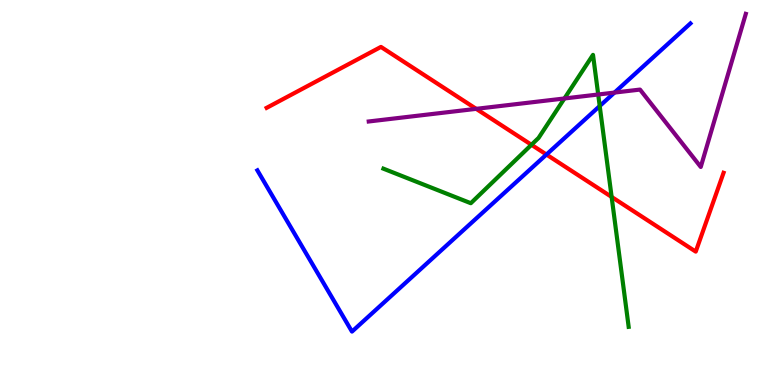[{'lines': ['blue', 'red'], 'intersections': [{'x': 7.05, 'y': 5.99}]}, {'lines': ['green', 'red'], 'intersections': [{'x': 6.86, 'y': 6.24}, {'x': 7.89, 'y': 4.89}]}, {'lines': ['purple', 'red'], 'intersections': [{'x': 6.14, 'y': 7.17}]}, {'lines': ['blue', 'green'], 'intersections': [{'x': 7.74, 'y': 7.25}]}, {'lines': ['blue', 'purple'], 'intersections': [{'x': 7.93, 'y': 7.6}]}, {'lines': ['green', 'purple'], 'intersections': [{'x': 7.28, 'y': 7.44}, {'x': 7.72, 'y': 7.55}]}]